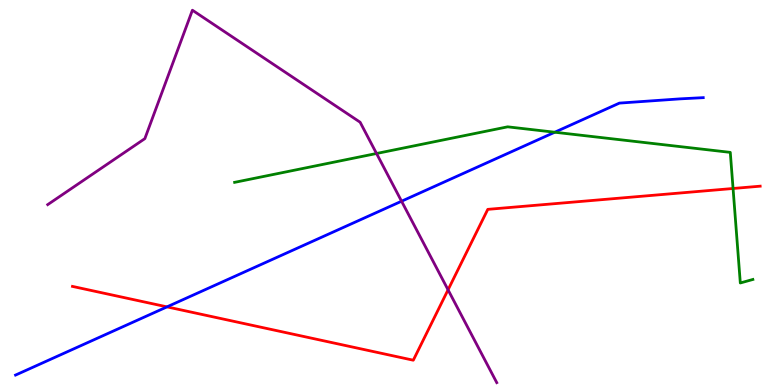[{'lines': ['blue', 'red'], 'intersections': [{'x': 2.15, 'y': 2.03}]}, {'lines': ['green', 'red'], 'intersections': [{'x': 9.46, 'y': 5.1}]}, {'lines': ['purple', 'red'], 'intersections': [{'x': 5.78, 'y': 2.47}]}, {'lines': ['blue', 'green'], 'intersections': [{'x': 7.16, 'y': 6.57}]}, {'lines': ['blue', 'purple'], 'intersections': [{'x': 5.18, 'y': 4.77}]}, {'lines': ['green', 'purple'], 'intersections': [{'x': 4.86, 'y': 6.01}]}]